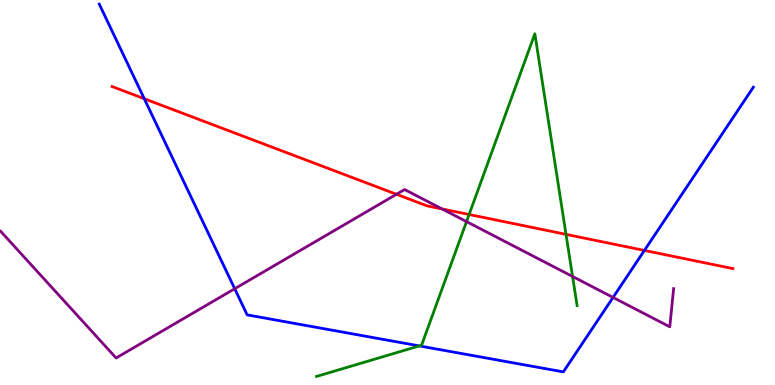[{'lines': ['blue', 'red'], 'intersections': [{'x': 1.86, 'y': 7.44}, {'x': 8.31, 'y': 3.5}]}, {'lines': ['green', 'red'], 'intersections': [{'x': 6.05, 'y': 4.43}, {'x': 7.3, 'y': 3.91}]}, {'lines': ['purple', 'red'], 'intersections': [{'x': 5.12, 'y': 4.95}, {'x': 5.7, 'y': 4.57}]}, {'lines': ['blue', 'green'], 'intersections': [{'x': 5.41, 'y': 1.02}]}, {'lines': ['blue', 'purple'], 'intersections': [{'x': 3.03, 'y': 2.5}, {'x': 7.91, 'y': 2.27}]}, {'lines': ['green', 'purple'], 'intersections': [{'x': 6.02, 'y': 4.24}, {'x': 7.39, 'y': 2.82}]}]